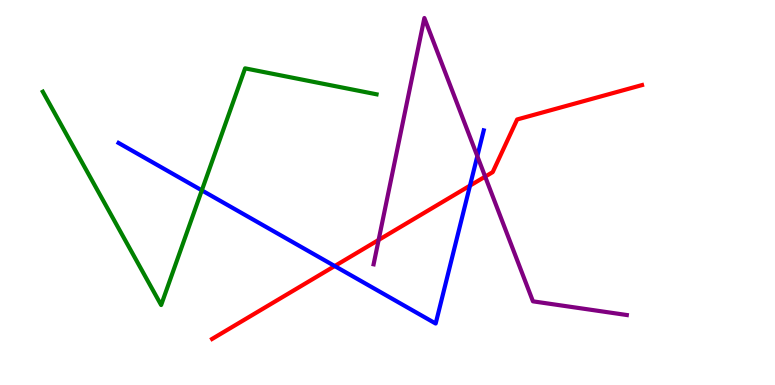[{'lines': ['blue', 'red'], 'intersections': [{'x': 4.32, 'y': 3.09}, {'x': 6.06, 'y': 5.18}]}, {'lines': ['green', 'red'], 'intersections': []}, {'lines': ['purple', 'red'], 'intersections': [{'x': 4.89, 'y': 3.77}, {'x': 6.26, 'y': 5.41}]}, {'lines': ['blue', 'green'], 'intersections': [{'x': 2.6, 'y': 5.06}]}, {'lines': ['blue', 'purple'], 'intersections': [{'x': 6.16, 'y': 5.94}]}, {'lines': ['green', 'purple'], 'intersections': []}]